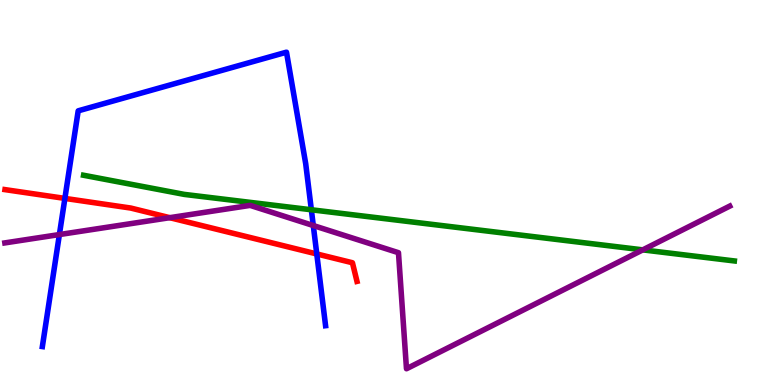[{'lines': ['blue', 'red'], 'intersections': [{'x': 0.837, 'y': 4.85}, {'x': 4.09, 'y': 3.4}]}, {'lines': ['green', 'red'], 'intersections': []}, {'lines': ['purple', 'red'], 'intersections': [{'x': 2.19, 'y': 4.35}]}, {'lines': ['blue', 'green'], 'intersections': [{'x': 4.02, 'y': 4.55}]}, {'lines': ['blue', 'purple'], 'intersections': [{'x': 0.766, 'y': 3.91}, {'x': 4.04, 'y': 4.14}]}, {'lines': ['green', 'purple'], 'intersections': [{'x': 8.29, 'y': 3.51}]}]